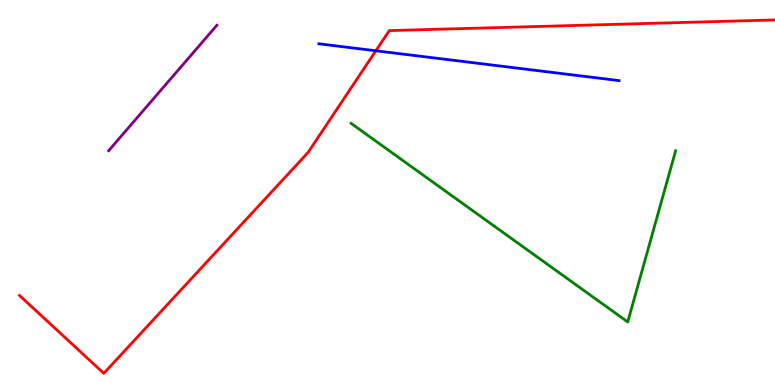[{'lines': ['blue', 'red'], 'intersections': [{'x': 4.85, 'y': 8.68}]}, {'lines': ['green', 'red'], 'intersections': []}, {'lines': ['purple', 'red'], 'intersections': []}, {'lines': ['blue', 'green'], 'intersections': []}, {'lines': ['blue', 'purple'], 'intersections': []}, {'lines': ['green', 'purple'], 'intersections': []}]